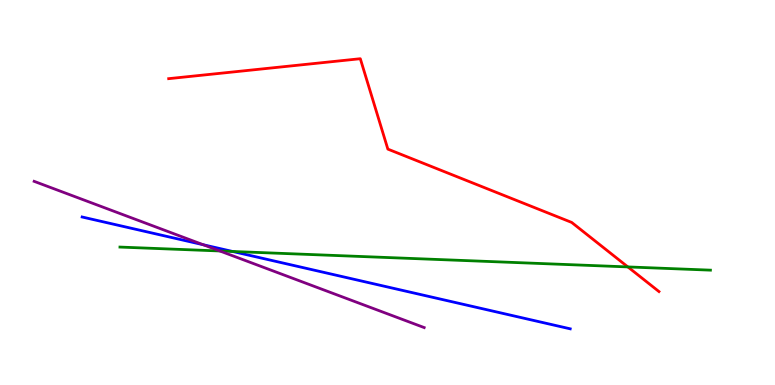[{'lines': ['blue', 'red'], 'intersections': []}, {'lines': ['green', 'red'], 'intersections': [{'x': 8.1, 'y': 3.07}]}, {'lines': ['purple', 'red'], 'intersections': []}, {'lines': ['blue', 'green'], 'intersections': [{'x': 3.0, 'y': 3.47}]}, {'lines': ['blue', 'purple'], 'intersections': [{'x': 2.62, 'y': 3.64}]}, {'lines': ['green', 'purple'], 'intersections': [{'x': 2.84, 'y': 3.48}]}]